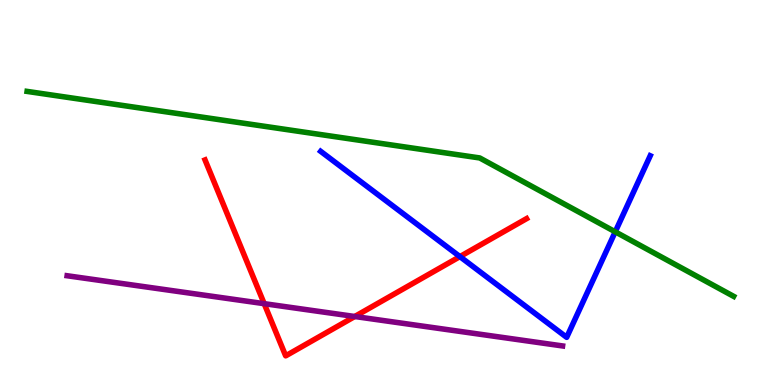[{'lines': ['blue', 'red'], 'intersections': [{'x': 5.93, 'y': 3.33}]}, {'lines': ['green', 'red'], 'intersections': []}, {'lines': ['purple', 'red'], 'intersections': [{'x': 3.41, 'y': 2.11}, {'x': 4.58, 'y': 1.78}]}, {'lines': ['blue', 'green'], 'intersections': [{'x': 7.94, 'y': 3.98}]}, {'lines': ['blue', 'purple'], 'intersections': []}, {'lines': ['green', 'purple'], 'intersections': []}]